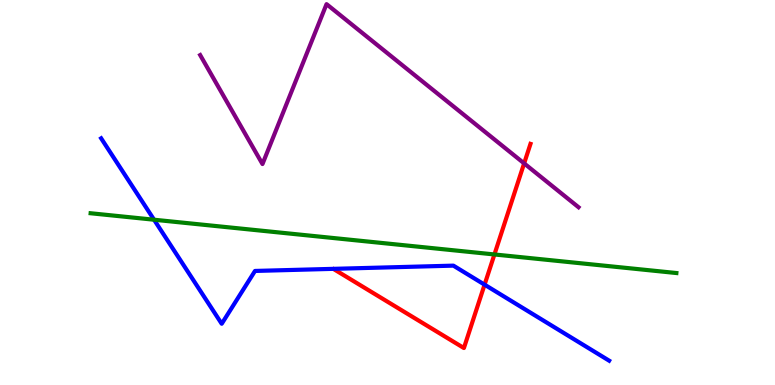[{'lines': ['blue', 'red'], 'intersections': [{'x': 6.25, 'y': 2.61}]}, {'lines': ['green', 'red'], 'intersections': [{'x': 6.38, 'y': 3.39}]}, {'lines': ['purple', 'red'], 'intersections': [{'x': 6.76, 'y': 5.76}]}, {'lines': ['blue', 'green'], 'intersections': [{'x': 1.99, 'y': 4.29}]}, {'lines': ['blue', 'purple'], 'intersections': []}, {'lines': ['green', 'purple'], 'intersections': []}]